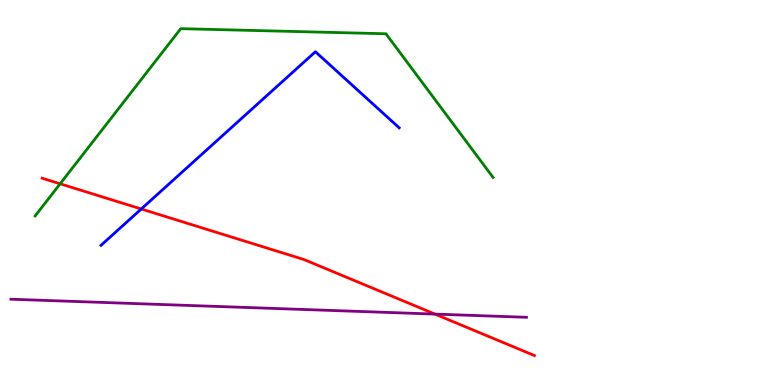[{'lines': ['blue', 'red'], 'intersections': [{'x': 1.82, 'y': 4.57}]}, {'lines': ['green', 'red'], 'intersections': [{'x': 0.776, 'y': 5.23}]}, {'lines': ['purple', 'red'], 'intersections': [{'x': 5.61, 'y': 1.84}]}, {'lines': ['blue', 'green'], 'intersections': []}, {'lines': ['blue', 'purple'], 'intersections': []}, {'lines': ['green', 'purple'], 'intersections': []}]